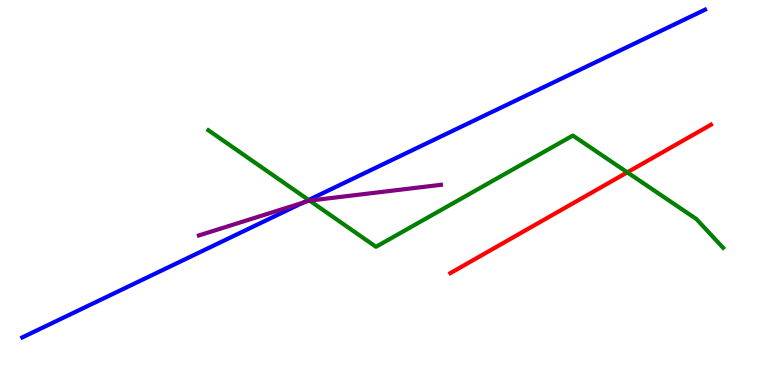[{'lines': ['blue', 'red'], 'intersections': []}, {'lines': ['green', 'red'], 'intersections': [{'x': 8.09, 'y': 5.52}]}, {'lines': ['purple', 'red'], 'intersections': []}, {'lines': ['blue', 'green'], 'intersections': [{'x': 3.98, 'y': 4.81}]}, {'lines': ['blue', 'purple'], 'intersections': [{'x': 3.91, 'y': 4.74}]}, {'lines': ['green', 'purple'], 'intersections': [{'x': 3.99, 'y': 4.79}]}]